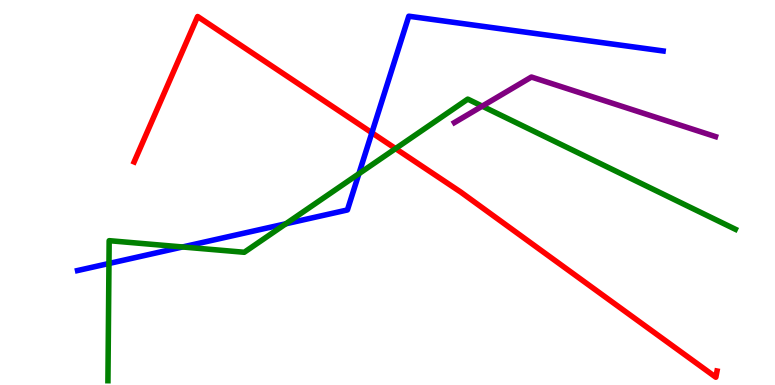[{'lines': ['blue', 'red'], 'intersections': [{'x': 4.8, 'y': 6.55}]}, {'lines': ['green', 'red'], 'intersections': [{'x': 5.1, 'y': 6.14}]}, {'lines': ['purple', 'red'], 'intersections': []}, {'lines': ['blue', 'green'], 'intersections': [{'x': 1.41, 'y': 3.16}, {'x': 2.36, 'y': 3.59}, {'x': 3.69, 'y': 4.19}, {'x': 4.63, 'y': 5.49}]}, {'lines': ['blue', 'purple'], 'intersections': []}, {'lines': ['green', 'purple'], 'intersections': [{'x': 6.22, 'y': 7.24}]}]